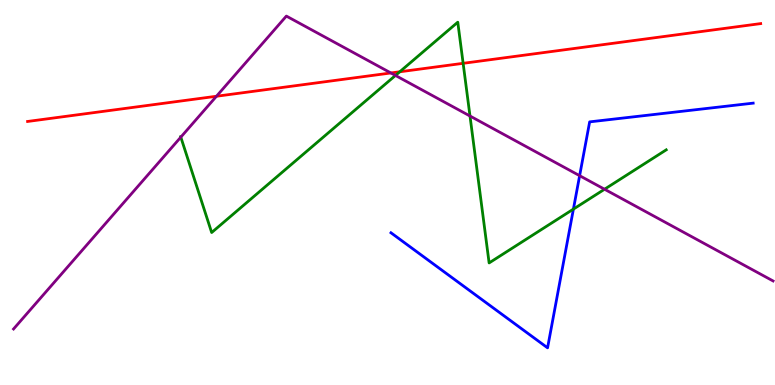[{'lines': ['blue', 'red'], 'intersections': []}, {'lines': ['green', 'red'], 'intersections': [{'x': 5.16, 'y': 8.14}, {'x': 5.98, 'y': 8.36}]}, {'lines': ['purple', 'red'], 'intersections': [{'x': 2.79, 'y': 7.5}, {'x': 5.04, 'y': 8.1}]}, {'lines': ['blue', 'green'], 'intersections': [{'x': 7.4, 'y': 4.57}]}, {'lines': ['blue', 'purple'], 'intersections': [{'x': 7.48, 'y': 5.44}]}, {'lines': ['green', 'purple'], 'intersections': [{'x': 2.33, 'y': 6.44}, {'x': 5.1, 'y': 8.04}, {'x': 6.06, 'y': 6.99}, {'x': 7.8, 'y': 5.08}]}]